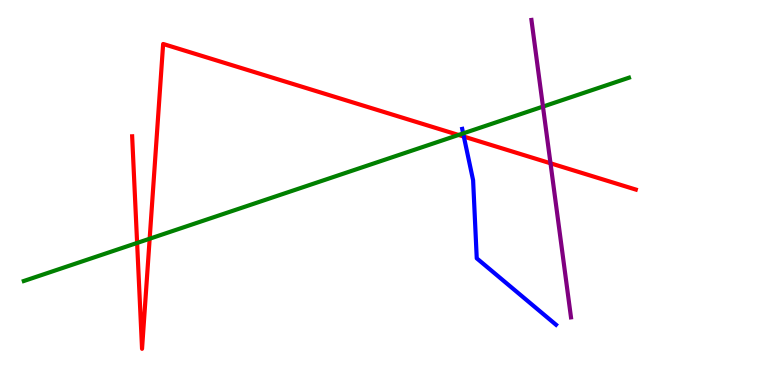[{'lines': ['blue', 'red'], 'intersections': [{'x': 5.99, 'y': 6.45}]}, {'lines': ['green', 'red'], 'intersections': [{'x': 1.77, 'y': 3.69}, {'x': 1.93, 'y': 3.8}, {'x': 5.92, 'y': 6.49}]}, {'lines': ['purple', 'red'], 'intersections': [{'x': 7.1, 'y': 5.76}]}, {'lines': ['blue', 'green'], 'intersections': [{'x': 5.98, 'y': 6.54}]}, {'lines': ['blue', 'purple'], 'intersections': []}, {'lines': ['green', 'purple'], 'intersections': [{'x': 7.01, 'y': 7.23}]}]